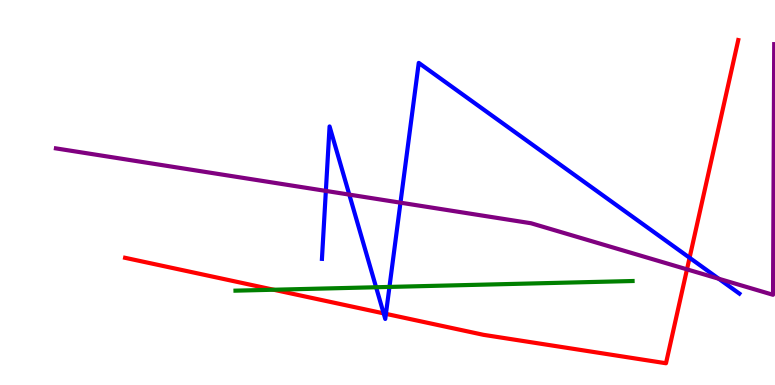[{'lines': ['blue', 'red'], 'intersections': [{'x': 4.95, 'y': 1.86}, {'x': 4.98, 'y': 1.85}, {'x': 8.9, 'y': 3.3}]}, {'lines': ['green', 'red'], 'intersections': [{'x': 3.53, 'y': 2.47}]}, {'lines': ['purple', 'red'], 'intersections': [{'x': 8.86, 'y': 3.0}]}, {'lines': ['blue', 'green'], 'intersections': [{'x': 4.85, 'y': 2.54}, {'x': 5.03, 'y': 2.55}]}, {'lines': ['blue', 'purple'], 'intersections': [{'x': 4.2, 'y': 5.04}, {'x': 4.51, 'y': 4.95}, {'x': 5.17, 'y': 4.74}, {'x': 9.27, 'y': 2.76}]}, {'lines': ['green', 'purple'], 'intersections': []}]